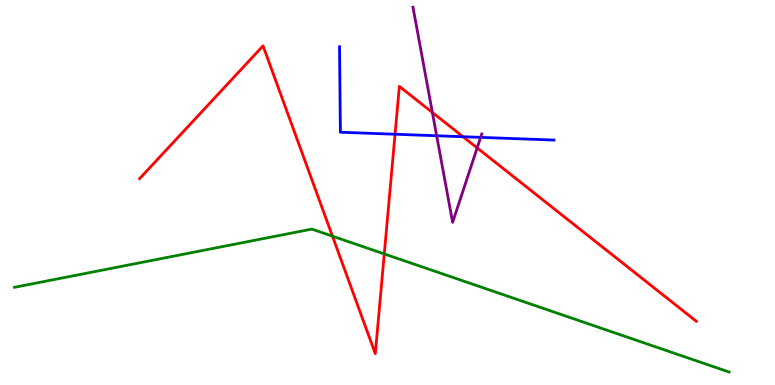[{'lines': ['blue', 'red'], 'intersections': [{'x': 5.1, 'y': 6.51}, {'x': 5.97, 'y': 6.45}]}, {'lines': ['green', 'red'], 'intersections': [{'x': 4.29, 'y': 3.87}, {'x': 4.96, 'y': 3.4}]}, {'lines': ['purple', 'red'], 'intersections': [{'x': 5.58, 'y': 7.08}, {'x': 6.16, 'y': 6.16}]}, {'lines': ['blue', 'green'], 'intersections': []}, {'lines': ['blue', 'purple'], 'intersections': [{'x': 5.63, 'y': 6.47}, {'x': 6.2, 'y': 6.43}]}, {'lines': ['green', 'purple'], 'intersections': []}]